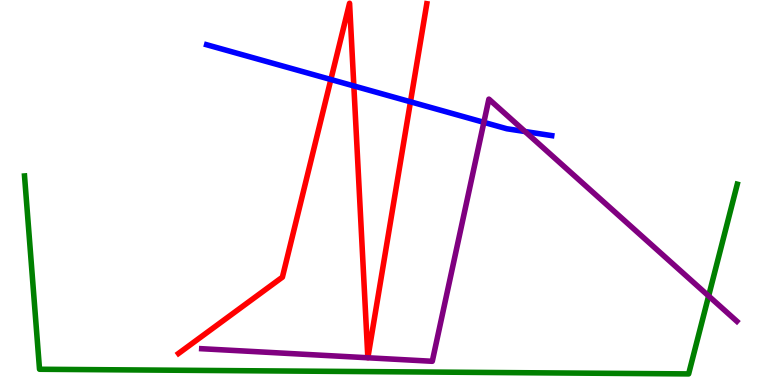[{'lines': ['blue', 'red'], 'intersections': [{'x': 4.27, 'y': 7.93}, {'x': 4.57, 'y': 7.77}, {'x': 5.3, 'y': 7.36}]}, {'lines': ['green', 'red'], 'intersections': []}, {'lines': ['purple', 'red'], 'intersections': []}, {'lines': ['blue', 'green'], 'intersections': []}, {'lines': ['blue', 'purple'], 'intersections': [{'x': 6.24, 'y': 6.82}, {'x': 6.78, 'y': 6.58}]}, {'lines': ['green', 'purple'], 'intersections': [{'x': 9.14, 'y': 2.31}]}]